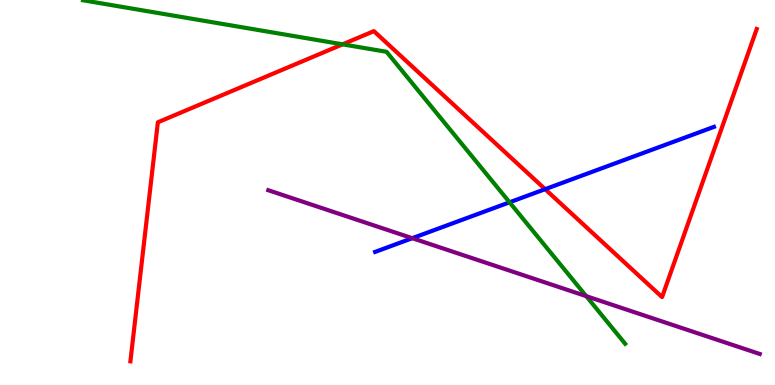[{'lines': ['blue', 'red'], 'intersections': [{'x': 7.03, 'y': 5.09}]}, {'lines': ['green', 'red'], 'intersections': [{'x': 4.42, 'y': 8.85}]}, {'lines': ['purple', 'red'], 'intersections': []}, {'lines': ['blue', 'green'], 'intersections': [{'x': 6.57, 'y': 4.75}]}, {'lines': ['blue', 'purple'], 'intersections': [{'x': 5.32, 'y': 3.81}]}, {'lines': ['green', 'purple'], 'intersections': [{'x': 7.56, 'y': 2.31}]}]